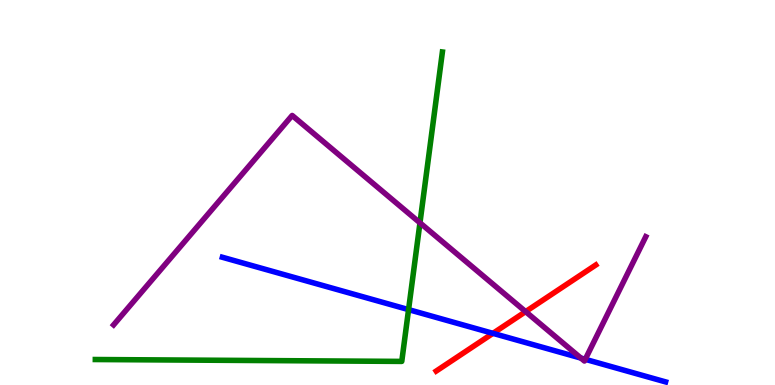[{'lines': ['blue', 'red'], 'intersections': [{'x': 6.36, 'y': 1.34}]}, {'lines': ['green', 'red'], 'intersections': []}, {'lines': ['purple', 'red'], 'intersections': [{'x': 6.78, 'y': 1.91}]}, {'lines': ['blue', 'green'], 'intersections': [{'x': 5.27, 'y': 1.96}]}, {'lines': ['blue', 'purple'], 'intersections': [{'x': 7.5, 'y': 0.699}, {'x': 7.55, 'y': 0.667}]}, {'lines': ['green', 'purple'], 'intersections': [{'x': 5.42, 'y': 4.21}]}]